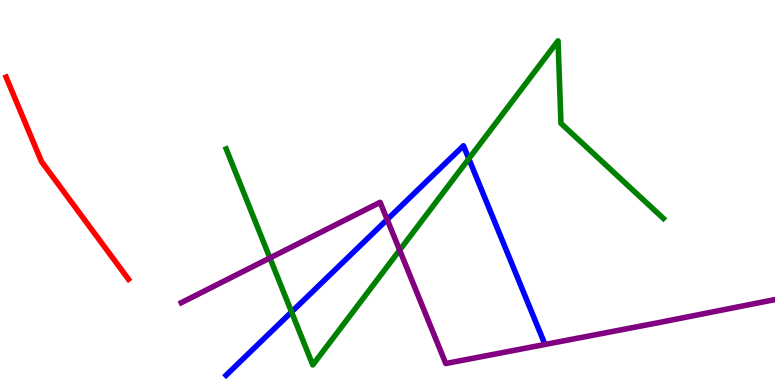[{'lines': ['blue', 'red'], 'intersections': []}, {'lines': ['green', 'red'], 'intersections': []}, {'lines': ['purple', 'red'], 'intersections': []}, {'lines': ['blue', 'green'], 'intersections': [{'x': 3.76, 'y': 1.9}, {'x': 6.05, 'y': 5.88}]}, {'lines': ['blue', 'purple'], 'intersections': [{'x': 5.0, 'y': 4.3}]}, {'lines': ['green', 'purple'], 'intersections': [{'x': 3.48, 'y': 3.3}, {'x': 5.16, 'y': 3.5}]}]